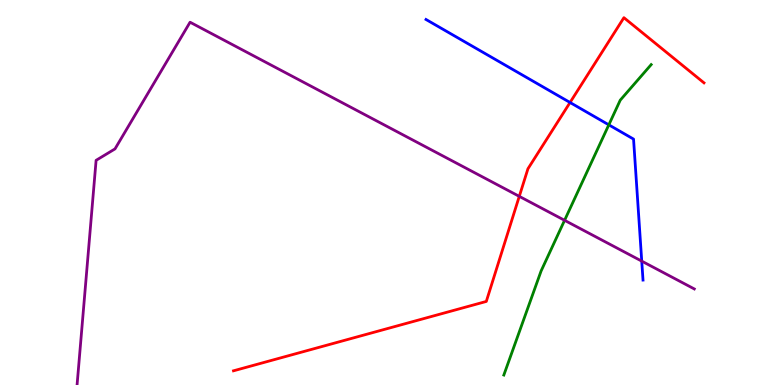[{'lines': ['blue', 'red'], 'intersections': [{'x': 7.36, 'y': 7.34}]}, {'lines': ['green', 'red'], 'intersections': []}, {'lines': ['purple', 'red'], 'intersections': [{'x': 6.7, 'y': 4.9}]}, {'lines': ['blue', 'green'], 'intersections': [{'x': 7.86, 'y': 6.76}]}, {'lines': ['blue', 'purple'], 'intersections': [{'x': 8.28, 'y': 3.22}]}, {'lines': ['green', 'purple'], 'intersections': [{'x': 7.28, 'y': 4.28}]}]